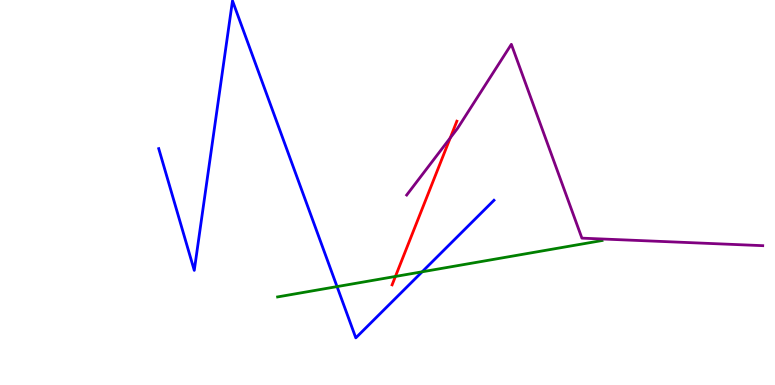[{'lines': ['blue', 'red'], 'intersections': []}, {'lines': ['green', 'red'], 'intersections': [{'x': 5.1, 'y': 2.82}]}, {'lines': ['purple', 'red'], 'intersections': [{'x': 5.81, 'y': 6.42}]}, {'lines': ['blue', 'green'], 'intersections': [{'x': 4.35, 'y': 2.56}, {'x': 5.45, 'y': 2.94}]}, {'lines': ['blue', 'purple'], 'intersections': []}, {'lines': ['green', 'purple'], 'intersections': []}]